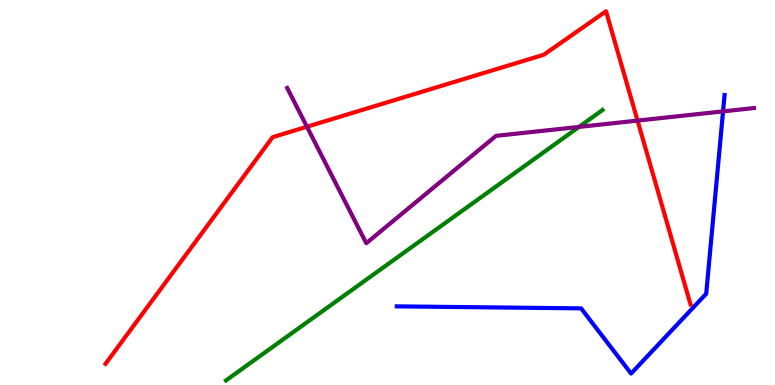[{'lines': ['blue', 'red'], 'intersections': []}, {'lines': ['green', 'red'], 'intersections': []}, {'lines': ['purple', 'red'], 'intersections': [{'x': 3.96, 'y': 6.71}, {'x': 8.23, 'y': 6.87}]}, {'lines': ['blue', 'green'], 'intersections': []}, {'lines': ['blue', 'purple'], 'intersections': [{'x': 9.33, 'y': 7.11}]}, {'lines': ['green', 'purple'], 'intersections': [{'x': 7.47, 'y': 6.7}]}]